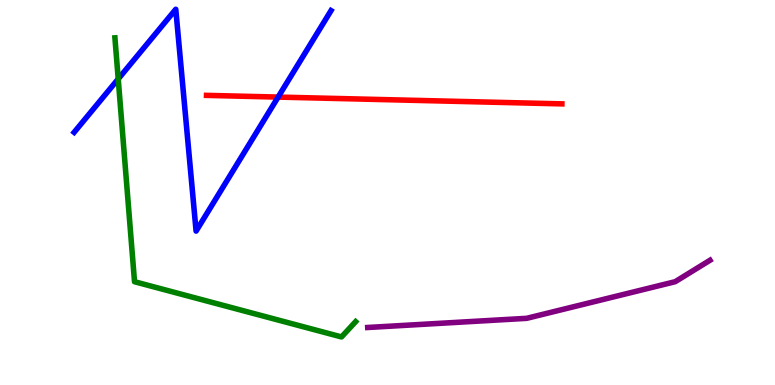[{'lines': ['blue', 'red'], 'intersections': [{'x': 3.59, 'y': 7.48}]}, {'lines': ['green', 'red'], 'intersections': []}, {'lines': ['purple', 'red'], 'intersections': []}, {'lines': ['blue', 'green'], 'intersections': [{'x': 1.53, 'y': 7.95}]}, {'lines': ['blue', 'purple'], 'intersections': []}, {'lines': ['green', 'purple'], 'intersections': []}]